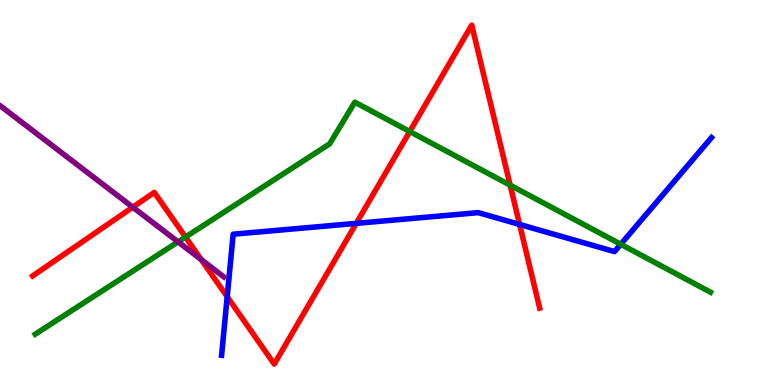[{'lines': ['blue', 'red'], 'intersections': [{'x': 2.93, 'y': 2.29}, {'x': 4.6, 'y': 4.2}, {'x': 6.7, 'y': 4.17}]}, {'lines': ['green', 'red'], 'intersections': [{'x': 2.39, 'y': 3.84}, {'x': 5.29, 'y': 6.58}, {'x': 6.58, 'y': 5.19}]}, {'lines': ['purple', 'red'], 'intersections': [{'x': 1.71, 'y': 4.62}, {'x': 2.6, 'y': 3.26}]}, {'lines': ['blue', 'green'], 'intersections': [{'x': 8.01, 'y': 3.66}]}, {'lines': ['blue', 'purple'], 'intersections': []}, {'lines': ['green', 'purple'], 'intersections': [{'x': 2.3, 'y': 3.72}]}]